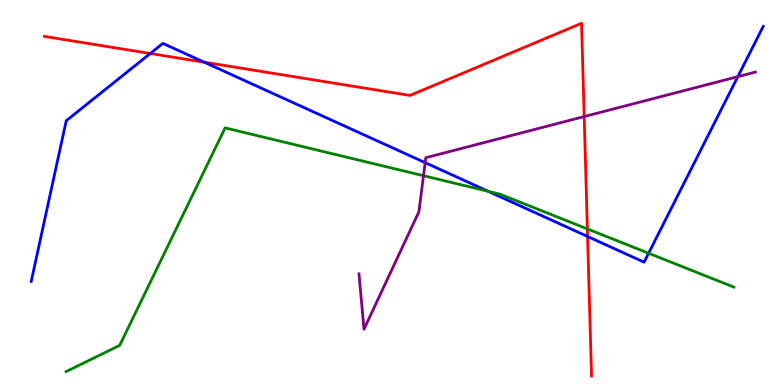[{'lines': ['blue', 'red'], 'intersections': [{'x': 1.94, 'y': 8.61}, {'x': 2.63, 'y': 8.38}, {'x': 7.58, 'y': 3.86}]}, {'lines': ['green', 'red'], 'intersections': [{'x': 7.58, 'y': 4.05}]}, {'lines': ['purple', 'red'], 'intersections': [{'x': 7.54, 'y': 6.97}]}, {'lines': ['blue', 'green'], 'intersections': [{'x': 6.3, 'y': 5.03}, {'x': 8.37, 'y': 3.42}]}, {'lines': ['blue', 'purple'], 'intersections': [{'x': 5.49, 'y': 5.78}, {'x': 9.52, 'y': 8.01}]}, {'lines': ['green', 'purple'], 'intersections': [{'x': 5.46, 'y': 5.44}]}]